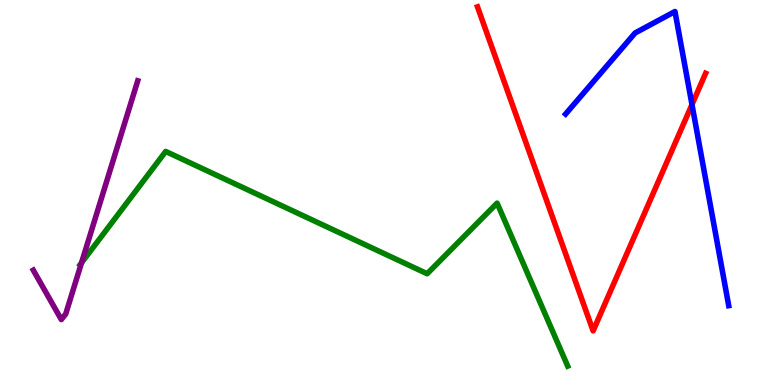[{'lines': ['blue', 'red'], 'intersections': [{'x': 8.93, 'y': 7.28}]}, {'lines': ['green', 'red'], 'intersections': []}, {'lines': ['purple', 'red'], 'intersections': []}, {'lines': ['blue', 'green'], 'intersections': []}, {'lines': ['blue', 'purple'], 'intersections': []}, {'lines': ['green', 'purple'], 'intersections': [{'x': 1.05, 'y': 3.17}]}]